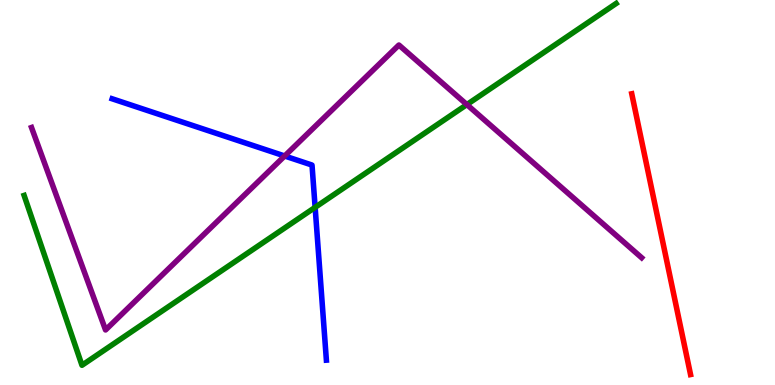[{'lines': ['blue', 'red'], 'intersections': []}, {'lines': ['green', 'red'], 'intersections': []}, {'lines': ['purple', 'red'], 'intersections': []}, {'lines': ['blue', 'green'], 'intersections': [{'x': 4.07, 'y': 4.61}]}, {'lines': ['blue', 'purple'], 'intersections': [{'x': 3.67, 'y': 5.95}]}, {'lines': ['green', 'purple'], 'intersections': [{'x': 6.02, 'y': 7.28}]}]